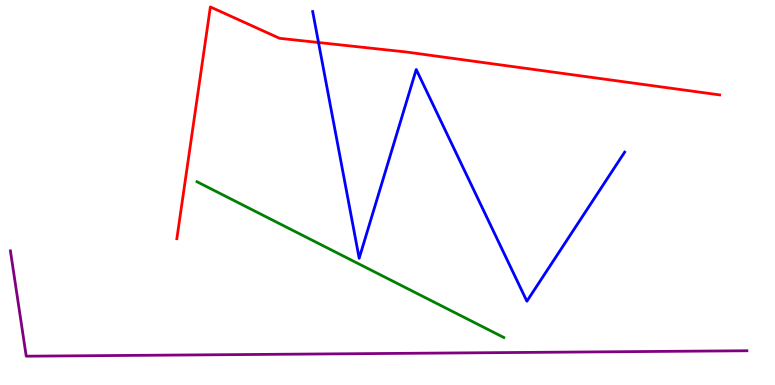[{'lines': ['blue', 'red'], 'intersections': [{'x': 4.11, 'y': 8.9}]}, {'lines': ['green', 'red'], 'intersections': []}, {'lines': ['purple', 'red'], 'intersections': []}, {'lines': ['blue', 'green'], 'intersections': []}, {'lines': ['blue', 'purple'], 'intersections': []}, {'lines': ['green', 'purple'], 'intersections': []}]